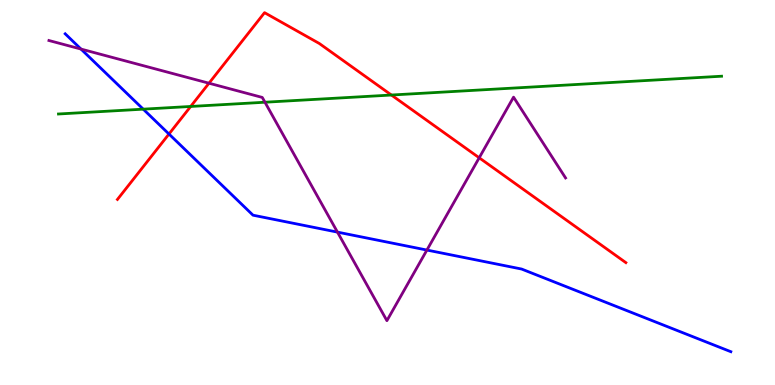[{'lines': ['blue', 'red'], 'intersections': [{'x': 2.18, 'y': 6.52}]}, {'lines': ['green', 'red'], 'intersections': [{'x': 2.46, 'y': 7.23}, {'x': 5.05, 'y': 7.53}]}, {'lines': ['purple', 'red'], 'intersections': [{'x': 2.7, 'y': 7.84}, {'x': 6.18, 'y': 5.9}]}, {'lines': ['blue', 'green'], 'intersections': [{'x': 1.85, 'y': 7.16}]}, {'lines': ['blue', 'purple'], 'intersections': [{'x': 1.04, 'y': 8.73}, {'x': 4.35, 'y': 3.97}, {'x': 5.51, 'y': 3.51}]}, {'lines': ['green', 'purple'], 'intersections': [{'x': 3.42, 'y': 7.34}]}]